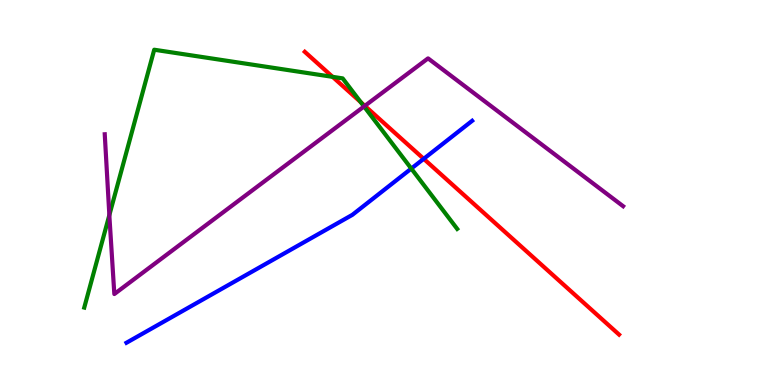[{'lines': ['blue', 'red'], 'intersections': [{'x': 5.47, 'y': 5.87}]}, {'lines': ['green', 'red'], 'intersections': [{'x': 4.29, 'y': 8.0}, {'x': 4.66, 'y': 7.35}]}, {'lines': ['purple', 'red'], 'intersections': [{'x': 4.71, 'y': 7.25}]}, {'lines': ['blue', 'green'], 'intersections': [{'x': 5.31, 'y': 5.62}]}, {'lines': ['blue', 'purple'], 'intersections': []}, {'lines': ['green', 'purple'], 'intersections': [{'x': 1.41, 'y': 4.41}, {'x': 4.7, 'y': 7.23}]}]